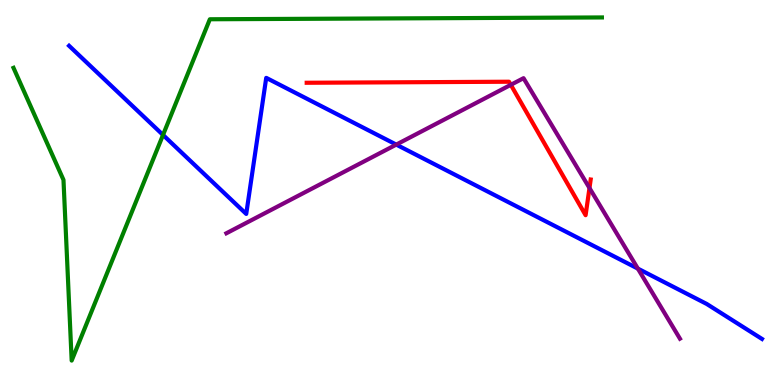[{'lines': ['blue', 'red'], 'intersections': []}, {'lines': ['green', 'red'], 'intersections': []}, {'lines': ['purple', 'red'], 'intersections': [{'x': 6.59, 'y': 7.8}, {'x': 7.61, 'y': 5.12}]}, {'lines': ['blue', 'green'], 'intersections': [{'x': 2.1, 'y': 6.49}]}, {'lines': ['blue', 'purple'], 'intersections': [{'x': 5.11, 'y': 6.24}, {'x': 8.23, 'y': 3.02}]}, {'lines': ['green', 'purple'], 'intersections': []}]